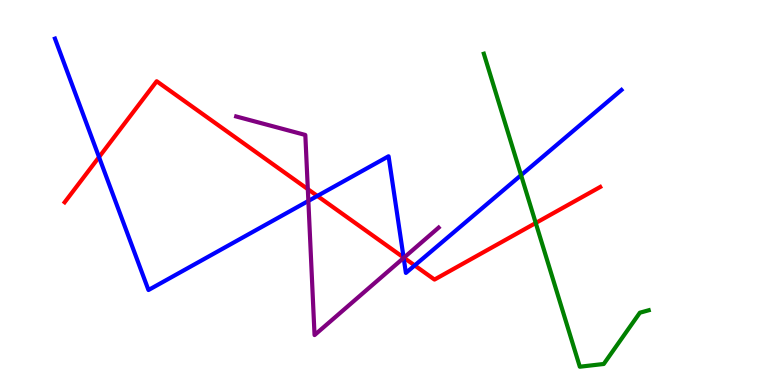[{'lines': ['blue', 'red'], 'intersections': [{'x': 1.28, 'y': 5.92}, {'x': 4.09, 'y': 4.91}, {'x': 5.21, 'y': 3.31}, {'x': 5.35, 'y': 3.11}]}, {'lines': ['green', 'red'], 'intersections': [{'x': 6.91, 'y': 4.21}]}, {'lines': ['purple', 'red'], 'intersections': [{'x': 3.97, 'y': 5.09}, {'x': 5.21, 'y': 3.31}]}, {'lines': ['blue', 'green'], 'intersections': [{'x': 6.72, 'y': 5.45}]}, {'lines': ['blue', 'purple'], 'intersections': [{'x': 3.98, 'y': 4.78}, {'x': 5.21, 'y': 3.3}]}, {'lines': ['green', 'purple'], 'intersections': []}]